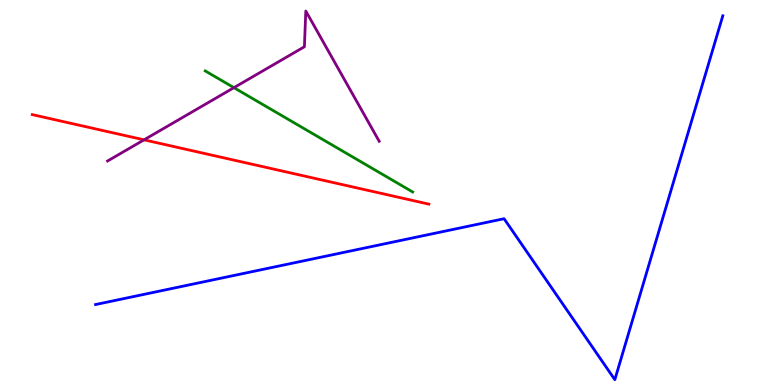[{'lines': ['blue', 'red'], 'intersections': []}, {'lines': ['green', 'red'], 'intersections': []}, {'lines': ['purple', 'red'], 'intersections': [{'x': 1.86, 'y': 6.37}]}, {'lines': ['blue', 'green'], 'intersections': []}, {'lines': ['blue', 'purple'], 'intersections': []}, {'lines': ['green', 'purple'], 'intersections': [{'x': 3.02, 'y': 7.72}]}]